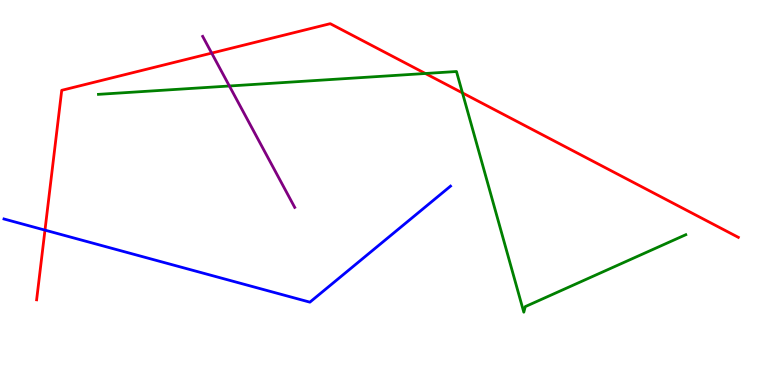[{'lines': ['blue', 'red'], 'intersections': [{'x': 0.58, 'y': 4.02}]}, {'lines': ['green', 'red'], 'intersections': [{'x': 5.49, 'y': 8.09}, {'x': 5.97, 'y': 7.59}]}, {'lines': ['purple', 'red'], 'intersections': [{'x': 2.73, 'y': 8.62}]}, {'lines': ['blue', 'green'], 'intersections': []}, {'lines': ['blue', 'purple'], 'intersections': []}, {'lines': ['green', 'purple'], 'intersections': [{'x': 2.96, 'y': 7.77}]}]